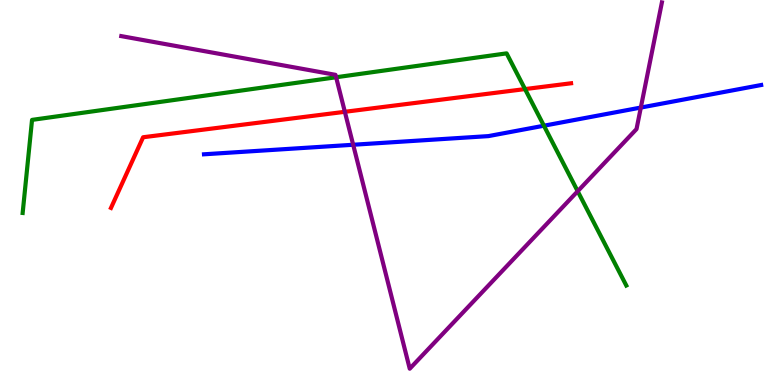[{'lines': ['blue', 'red'], 'intersections': []}, {'lines': ['green', 'red'], 'intersections': [{'x': 6.77, 'y': 7.69}]}, {'lines': ['purple', 'red'], 'intersections': [{'x': 4.45, 'y': 7.1}]}, {'lines': ['blue', 'green'], 'intersections': [{'x': 7.02, 'y': 6.73}]}, {'lines': ['blue', 'purple'], 'intersections': [{'x': 4.56, 'y': 6.24}, {'x': 8.27, 'y': 7.21}]}, {'lines': ['green', 'purple'], 'intersections': [{'x': 4.34, 'y': 7.99}, {'x': 7.45, 'y': 5.03}]}]